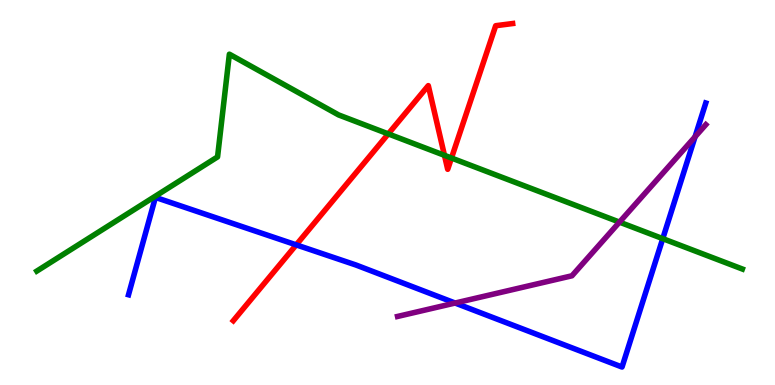[{'lines': ['blue', 'red'], 'intersections': [{'x': 3.82, 'y': 3.64}]}, {'lines': ['green', 'red'], 'intersections': [{'x': 5.01, 'y': 6.52}, {'x': 5.73, 'y': 5.97}, {'x': 5.83, 'y': 5.9}]}, {'lines': ['purple', 'red'], 'intersections': []}, {'lines': ['blue', 'green'], 'intersections': [{'x': 8.55, 'y': 3.8}]}, {'lines': ['blue', 'purple'], 'intersections': [{'x': 5.87, 'y': 2.13}, {'x': 8.97, 'y': 6.45}]}, {'lines': ['green', 'purple'], 'intersections': [{'x': 7.99, 'y': 4.23}]}]